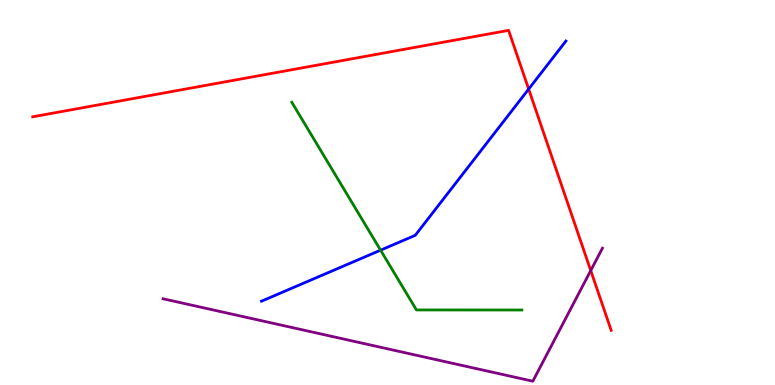[{'lines': ['blue', 'red'], 'intersections': [{'x': 6.82, 'y': 7.69}]}, {'lines': ['green', 'red'], 'intersections': []}, {'lines': ['purple', 'red'], 'intersections': [{'x': 7.62, 'y': 2.97}]}, {'lines': ['blue', 'green'], 'intersections': [{'x': 4.91, 'y': 3.5}]}, {'lines': ['blue', 'purple'], 'intersections': []}, {'lines': ['green', 'purple'], 'intersections': []}]